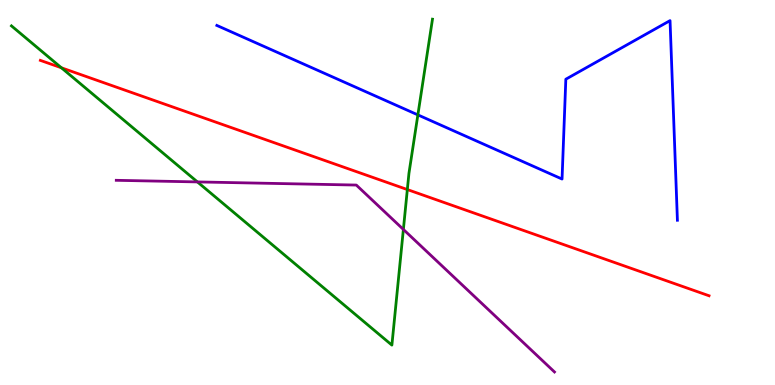[{'lines': ['blue', 'red'], 'intersections': []}, {'lines': ['green', 'red'], 'intersections': [{'x': 0.792, 'y': 8.24}, {'x': 5.26, 'y': 5.08}]}, {'lines': ['purple', 'red'], 'intersections': []}, {'lines': ['blue', 'green'], 'intersections': [{'x': 5.39, 'y': 7.02}]}, {'lines': ['blue', 'purple'], 'intersections': []}, {'lines': ['green', 'purple'], 'intersections': [{'x': 2.55, 'y': 5.27}, {'x': 5.2, 'y': 4.04}]}]